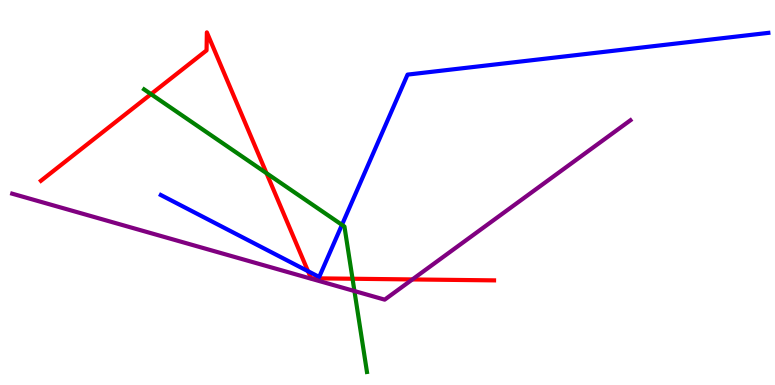[{'lines': ['blue', 'red'], 'intersections': [{'x': 3.97, 'y': 2.96}]}, {'lines': ['green', 'red'], 'intersections': [{'x': 1.95, 'y': 7.56}, {'x': 3.44, 'y': 5.5}, {'x': 4.55, 'y': 2.76}]}, {'lines': ['purple', 'red'], 'intersections': [{'x': 5.32, 'y': 2.74}]}, {'lines': ['blue', 'green'], 'intersections': [{'x': 4.41, 'y': 4.16}]}, {'lines': ['blue', 'purple'], 'intersections': []}, {'lines': ['green', 'purple'], 'intersections': [{'x': 4.57, 'y': 2.44}]}]